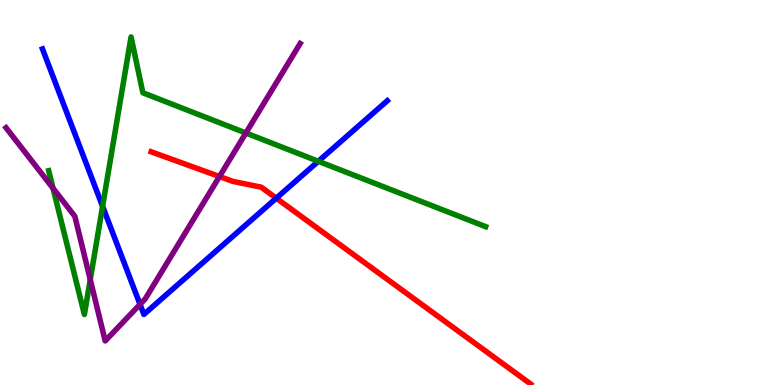[{'lines': ['blue', 'red'], 'intersections': [{'x': 3.57, 'y': 4.85}]}, {'lines': ['green', 'red'], 'intersections': []}, {'lines': ['purple', 'red'], 'intersections': [{'x': 2.83, 'y': 5.41}]}, {'lines': ['blue', 'green'], 'intersections': [{'x': 1.32, 'y': 4.64}, {'x': 4.11, 'y': 5.81}]}, {'lines': ['blue', 'purple'], 'intersections': [{'x': 1.81, 'y': 2.09}]}, {'lines': ['green', 'purple'], 'intersections': [{'x': 0.684, 'y': 5.11}, {'x': 1.16, 'y': 2.74}, {'x': 3.17, 'y': 6.55}]}]